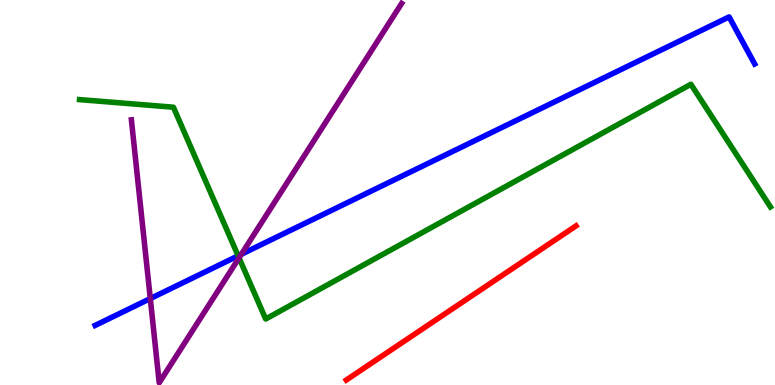[{'lines': ['blue', 'red'], 'intersections': []}, {'lines': ['green', 'red'], 'intersections': []}, {'lines': ['purple', 'red'], 'intersections': []}, {'lines': ['blue', 'green'], 'intersections': [{'x': 3.07, 'y': 3.36}]}, {'lines': ['blue', 'purple'], 'intersections': [{'x': 1.94, 'y': 2.24}, {'x': 3.11, 'y': 3.4}]}, {'lines': ['green', 'purple'], 'intersections': [{'x': 3.08, 'y': 3.3}]}]